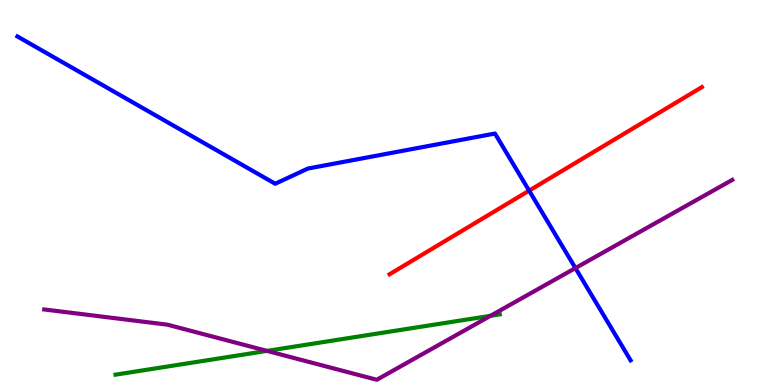[{'lines': ['blue', 'red'], 'intersections': [{'x': 6.83, 'y': 5.05}]}, {'lines': ['green', 'red'], 'intersections': []}, {'lines': ['purple', 'red'], 'intersections': []}, {'lines': ['blue', 'green'], 'intersections': []}, {'lines': ['blue', 'purple'], 'intersections': [{'x': 7.42, 'y': 3.04}]}, {'lines': ['green', 'purple'], 'intersections': [{'x': 3.45, 'y': 0.886}, {'x': 6.33, 'y': 1.8}]}]